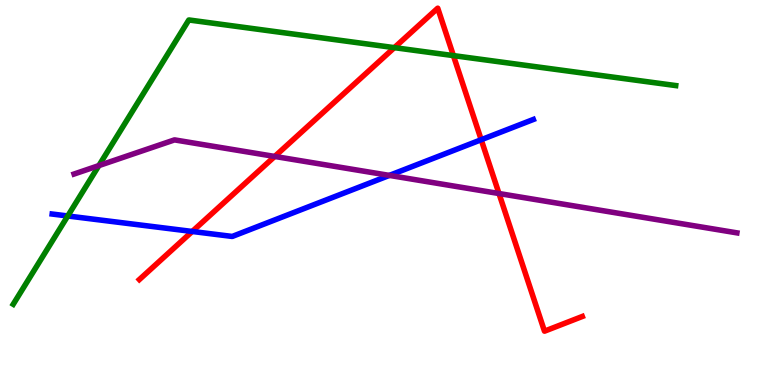[{'lines': ['blue', 'red'], 'intersections': [{'x': 2.48, 'y': 3.99}, {'x': 6.21, 'y': 6.37}]}, {'lines': ['green', 'red'], 'intersections': [{'x': 5.09, 'y': 8.76}, {'x': 5.85, 'y': 8.56}]}, {'lines': ['purple', 'red'], 'intersections': [{'x': 3.54, 'y': 5.94}, {'x': 6.44, 'y': 4.97}]}, {'lines': ['blue', 'green'], 'intersections': [{'x': 0.874, 'y': 4.39}]}, {'lines': ['blue', 'purple'], 'intersections': [{'x': 5.02, 'y': 5.44}]}, {'lines': ['green', 'purple'], 'intersections': [{'x': 1.28, 'y': 5.7}]}]